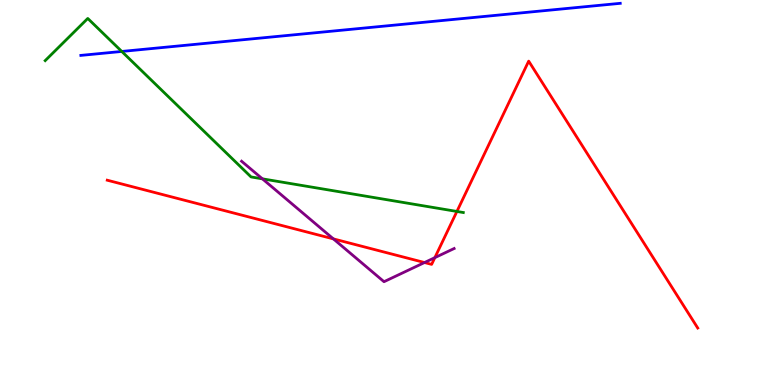[{'lines': ['blue', 'red'], 'intersections': []}, {'lines': ['green', 'red'], 'intersections': [{'x': 5.9, 'y': 4.51}]}, {'lines': ['purple', 'red'], 'intersections': [{'x': 4.3, 'y': 3.8}, {'x': 5.48, 'y': 3.18}, {'x': 5.61, 'y': 3.31}]}, {'lines': ['blue', 'green'], 'intersections': [{'x': 1.57, 'y': 8.66}]}, {'lines': ['blue', 'purple'], 'intersections': []}, {'lines': ['green', 'purple'], 'intersections': [{'x': 3.39, 'y': 5.35}]}]